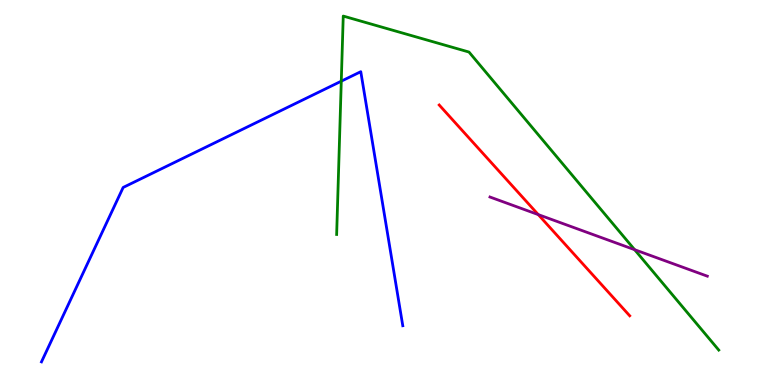[{'lines': ['blue', 'red'], 'intersections': []}, {'lines': ['green', 'red'], 'intersections': []}, {'lines': ['purple', 'red'], 'intersections': [{'x': 6.95, 'y': 4.43}]}, {'lines': ['blue', 'green'], 'intersections': [{'x': 4.4, 'y': 7.89}]}, {'lines': ['blue', 'purple'], 'intersections': []}, {'lines': ['green', 'purple'], 'intersections': [{'x': 8.19, 'y': 3.51}]}]